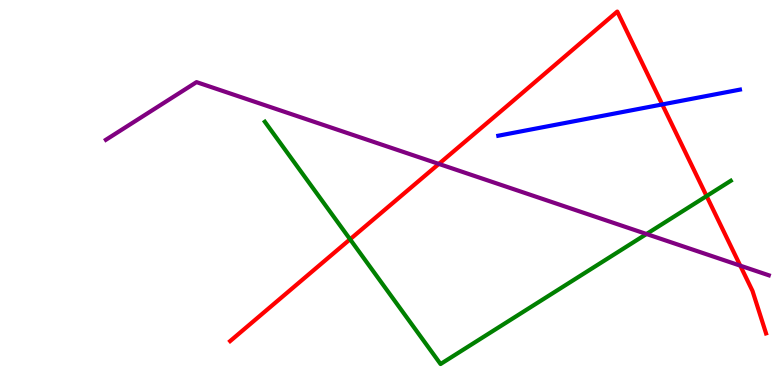[{'lines': ['blue', 'red'], 'intersections': [{'x': 8.55, 'y': 7.29}]}, {'lines': ['green', 'red'], 'intersections': [{'x': 4.52, 'y': 3.79}, {'x': 9.12, 'y': 4.91}]}, {'lines': ['purple', 'red'], 'intersections': [{'x': 5.66, 'y': 5.74}, {'x': 9.55, 'y': 3.1}]}, {'lines': ['blue', 'green'], 'intersections': []}, {'lines': ['blue', 'purple'], 'intersections': []}, {'lines': ['green', 'purple'], 'intersections': [{'x': 8.34, 'y': 3.92}]}]